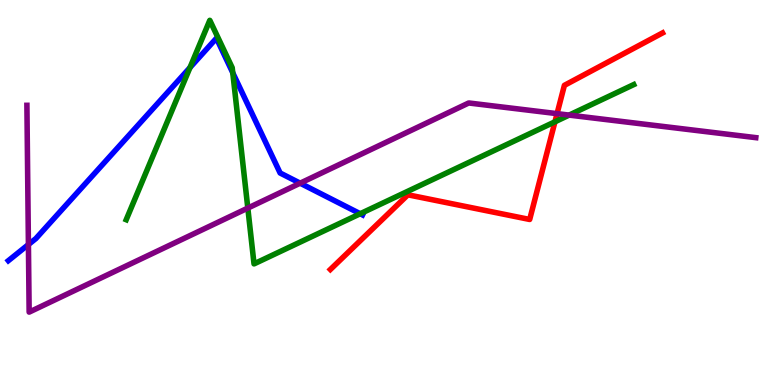[{'lines': ['blue', 'red'], 'intersections': []}, {'lines': ['green', 'red'], 'intersections': [{'x': 7.16, 'y': 6.84}]}, {'lines': ['purple', 'red'], 'intersections': [{'x': 7.19, 'y': 7.05}]}, {'lines': ['blue', 'green'], 'intersections': [{'x': 2.45, 'y': 8.24}, {'x': 3.0, 'y': 8.11}, {'x': 4.65, 'y': 4.45}]}, {'lines': ['blue', 'purple'], 'intersections': [{'x': 0.367, 'y': 3.65}, {'x': 3.87, 'y': 5.24}]}, {'lines': ['green', 'purple'], 'intersections': [{'x': 3.2, 'y': 4.6}, {'x': 7.34, 'y': 7.01}]}]